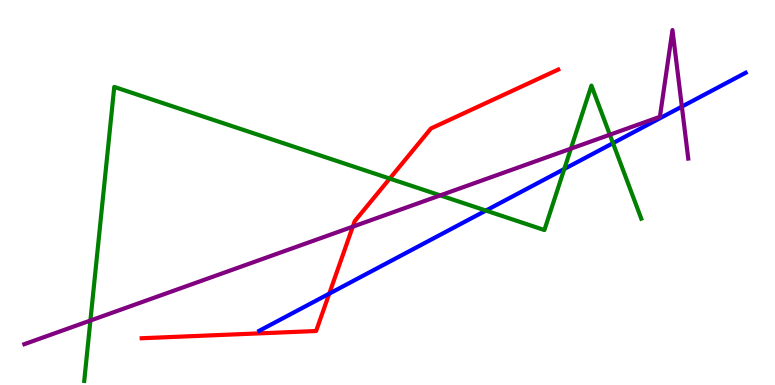[{'lines': ['blue', 'red'], 'intersections': [{'x': 4.25, 'y': 2.37}]}, {'lines': ['green', 'red'], 'intersections': [{'x': 5.03, 'y': 5.36}]}, {'lines': ['purple', 'red'], 'intersections': [{'x': 4.55, 'y': 4.11}]}, {'lines': ['blue', 'green'], 'intersections': [{'x': 6.27, 'y': 4.53}, {'x': 7.28, 'y': 5.61}, {'x': 7.91, 'y': 6.28}]}, {'lines': ['blue', 'purple'], 'intersections': [{'x': 8.8, 'y': 7.23}]}, {'lines': ['green', 'purple'], 'intersections': [{'x': 1.17, 'y': 1.67}, {'x': 5.68, 'y': 4.93}, {'x': 7.37, 'y': 6.14}, {'x': 7.87, 'y': 6.5}]}]